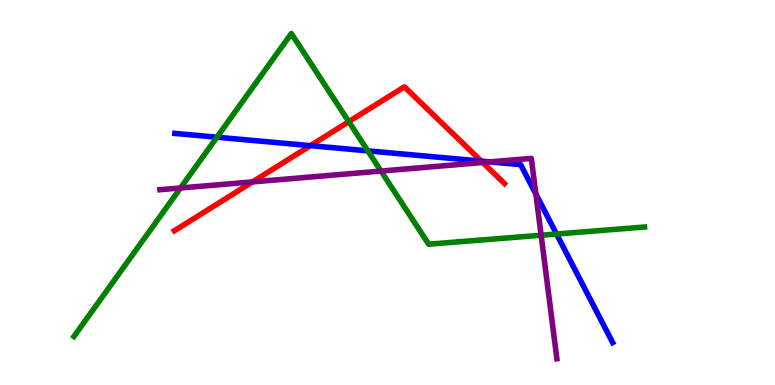[{'lines': ['blue', 'red'], 'intersections': [{'x': 4.01, 'y': 6.22}, {'x': 6.21, 'y': 5.82}]}, {'lines': ['green', 'red'], 'intersections': [{'x': 4.5, 'y': 6.84}]}, {'lines': ['purple', 'red'], 'intersections': [{'x': 3.26, 'y': 5.28}, {'x': 6.23, 'y': 5.78}]}, {'lines': ['blue', 'green'], 'intersections': [{'x': 2.8, 'y': 6.44}, {'x': 4.75, 'y': 6.08}, {'x': 7.18, 'y': 3.92}]}, {'lines': ['blue', 'purple'], 'intersections': [{'x': 6.32, 'y': 5.8}, {'x': 6.91, 'y': 4.96}]}, {'lines': ['green', 'purple'], 'intersections': [{'x': 2.33, 'y': 5.12}, {'x': 4.92, 'y': 5.56}, {'x': 6.98, 'y': 3.89}]}]